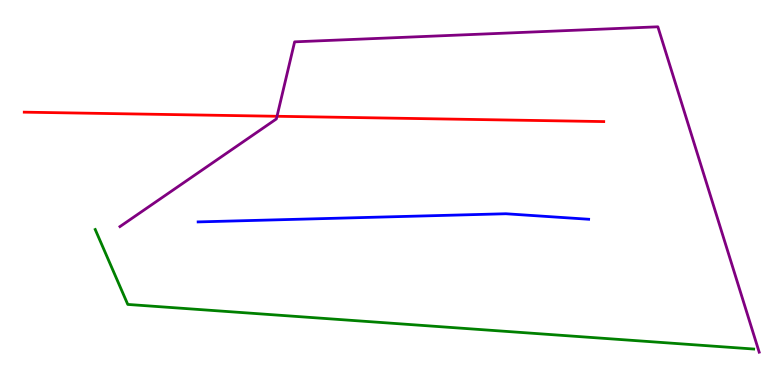[{'lines': ['blue', 'red'], 'intersections': []}, {'lines': ['green', 'red'], 'intersections': []}, {'lines': ['purple', 'red'], 'intersections': [{'x': 3.57, 'y': 6.98}]}, {'lines': ['blue', 'green'], 'intersections': []}, {'lines': ['blue', 'purple'], 'intersections': []}, {'lines': ['green', 'purple'], 'intersections': []}]